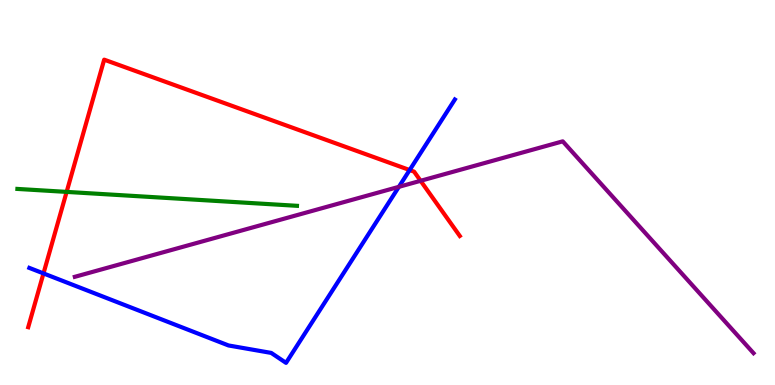[{'lines': ['blue', 'red'], 'intersections': [{'x': 0.561, 'y': 2.9}, {'x': 5.29, 'y': 5.58}]}, {'lines': ['green', 'red'], 'intersections': [{'x': 0.86, 'y': 5.02}]}, {'lines': ['purple', 'red'], 'intersections': [{'x': 5.43, 'y': 5.3}]}, {'lines': ['blue', 'green'], 'intersections': []}, {'lines': ['blue', 'purple'], 'intersections': [{'x': 5.15, 'y': 5.15}]}, {'lines': ['green', 'purple'], 'intersections': []}]